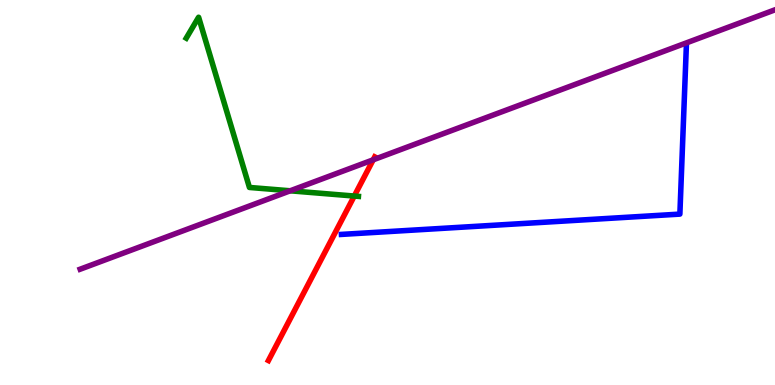[{'lines': ['blue', 'red'], 'intersections': []}, {'lines': ['green', 'red'], 'intersections': [{'x': 4.57, 'y': 4.91}]}, {'lines': ['purple', 'red'], 'intersections': [{'x': 4.82, 'y': 5.85}]}, {'lines': ['blue', 'green'], 'intersections': []}, {'lines': ['blue', 'purple'], 'intersections': []}, {'lines': ['green', 'purple'], 'intersections': [{'x': 3.74, 'y': 5.04}]}]